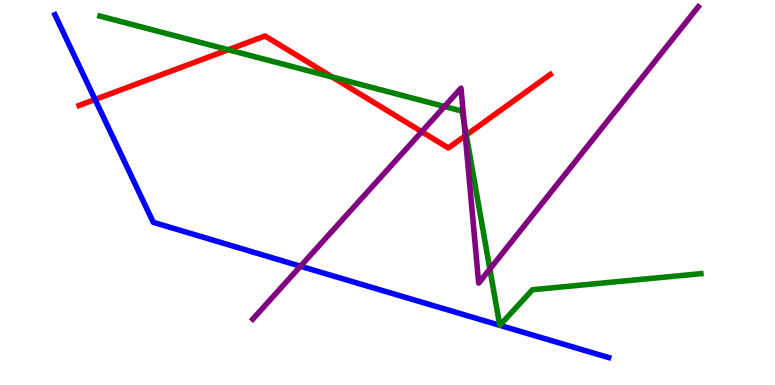[{'lines': ['blue', 'red'], 'intersections': [{'x': 1.23, 'y': 7.42}]}, {'lines': ['green', 'red'], 'intersections': [{'x': 2.94, 'y': 8.71}, {'x': 4.29, 'y': 8.0}, {'x': 6.02, 'y': 6.49}]}, {'lines': ['purple', 'red'], 'intersections': [{'x': 5.44, 'y': 6.58}, {'x': 6.0, 'y': 6.47}]}, {'lines': ['blue', 'green'], 'intersections': [{'x': 6.45, 'y': 1.55}, {'x': 6.45, 'y': 1.55}]}, {'lines': ['blue', 'purple'], 'intersections': [{'x': 3.88, 'y': 3.09}]}, {'lines': ['green', 'purple'], 'intersections': [{'x': 5.74, 'y': 7.23}, {'x': 5.99, 'y': 6.81}, {'x': 6.32, 'y': 3.01}]}]